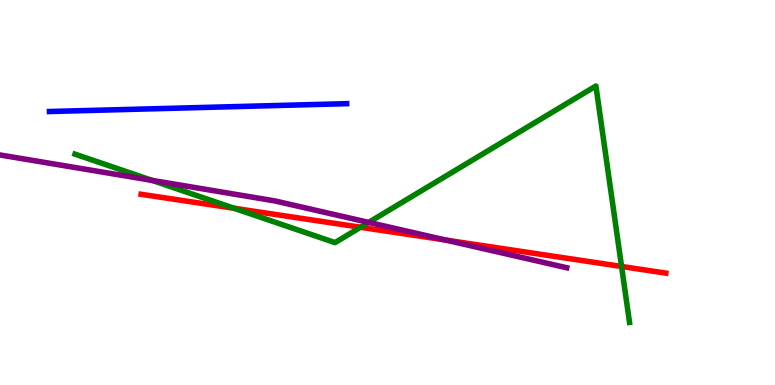[{'lines': ['blue', 'red'], 'intersections': []}, {'lines': ['green', 'red'], 'intersections': [{'x': 3.02, 'y': 4.59}, {'x': 4.65, 'y': 4.1}, {'x': 8.02, 'y': 3.08}]}, {'lines': ['purple', 'red'], 'intersections': [{'x': 5.75, 'y': 3.76}]}, {'lines': ['blue', 'green'], 'intersections': []}, {'lines': ['blue', 'purple'], 'intersections': []}, {'lines': ['green', 'purple'], 'intersections': [{'x': 1.96, 'y': 5.31}, {'x': 4.76, 'y': 4.22}]}]